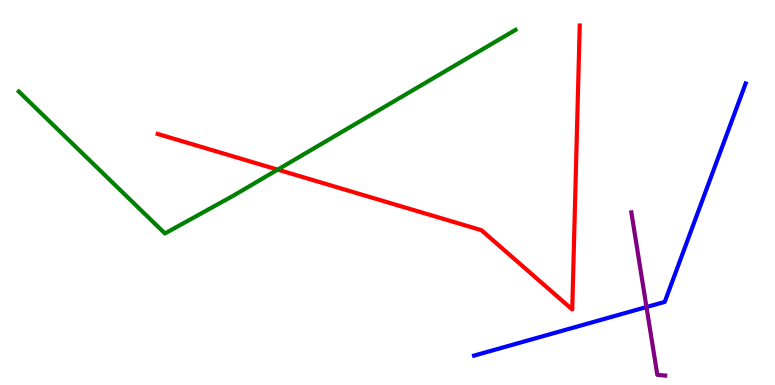[{'lines': ['blue', 'red'], 'intersections': []}, {'lines': ['green', 'red'], 'intersections': [{'x': 3.58, 'y': 5.59}]}, {'lines': ['purple', 'red'], 'intersections': []}, {'lines': ['blue', 'green'], 'intersections': []}, {'lines': ['blue', 'purple'], 'intersections': [{'x': 8.34, 'y': 2.02}]}, {'lines': ['green', 'purple'], 'intersections': []}]